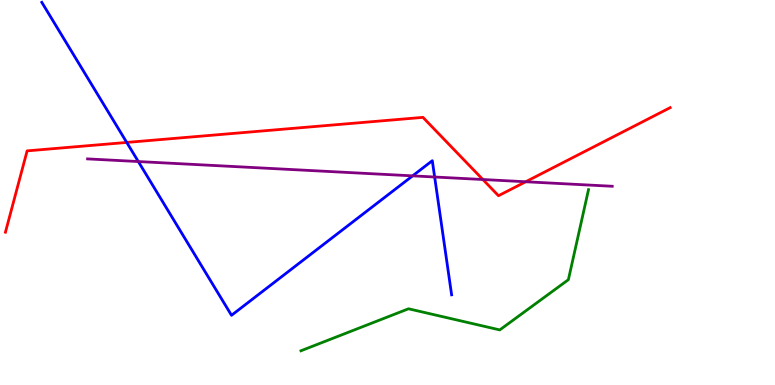[{'lines': ['blue', 'red'], 'intersections': [{'x': 1.64, 'y': 6.3}]}, {'lines': ['green', 'red'], 'intersections': []}, {'lines': ['purple', 'red'], 'intersections': [{'x': 6.23, 'y': 5.34}, {'x': 6.78, 'y': 5.28}]}, {'lines': ['blue', 'green'], 'intersections': []}, {'lines': ['blue', 'purple'], 'intersections': [{'x': 1.78, 'y': 5.8}, {'x': 5.32, 'y': 5.43}, {'x': 5.61, 'y': 5.4}]}, {'lines': ['green', 'purple'], 'intersections': []}]